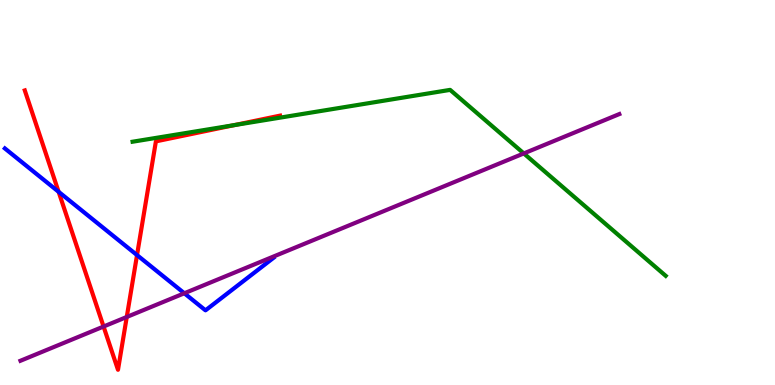[{'lines': ['blue', 'red'], 'intersections': [{'x': 0.756, 'y': 5.02}, {'x': 1.77, 'y': 3.37}]}, {'lines': ['green', 'red'], 'intersections': [{'x': 3.02, 'y': 6.75}]}, {'lines': ['purple', 'red'], 'intersections': [{'x': 1.34, 'y': 1.52}, {'x': 1.64, 'y': 1.77}]}, {'lines': ['blue', 'green'], 'intersections': []}, {'lines': ['blue', 'purple'], 'intersections': [{'x': 2.38, 'y': 2.38}]}, {'lines': ['green', 'purple'], 'intersections': [{'x': 6.76, 'y': 6.01}]}]